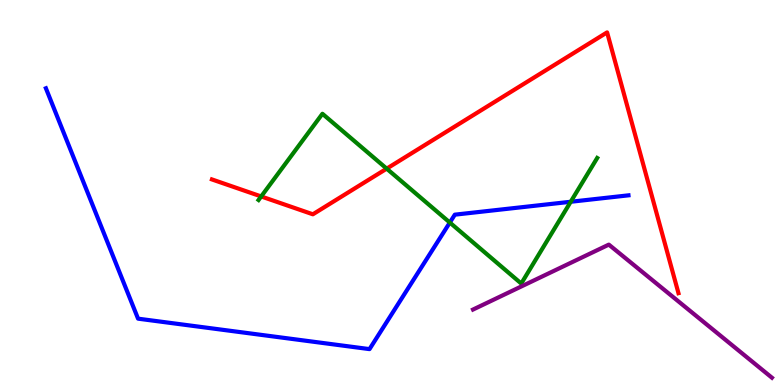[{'lines': ['blue', 'red'], 'intersections': []}, {'lines': ['green', 'red'], 'intersections': [{'x': 3.37, 'y': 4.9}, {'x': 4.99, 'y': 5.62}]}, {'lines': ['purple', 'red'], 'intersections': []}, {'lines': ['blue', 'green'], 'intersections': [{'x': 5.8, 'y': 4.22}, {'x': 7.36, 'y': 4.76}]}, {'lines': ['blue', 'purple'], 'intersections': []}, {'lines': ['green', 'purple'], 'intersections': []}]